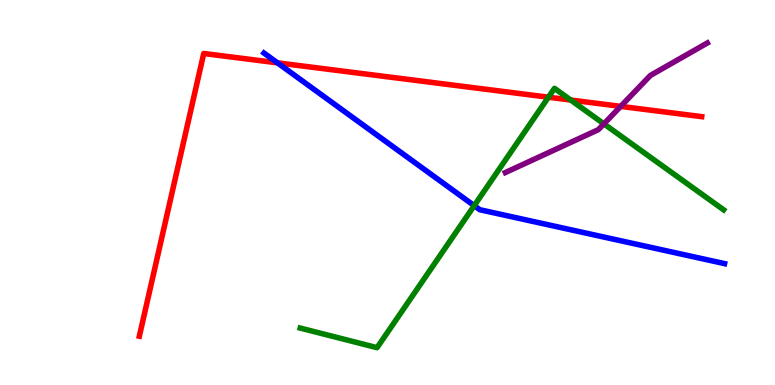[{'lines': ['blue', 'red'], 'intersections': [{'x': 3.58, 'y': 8.37}]}, {'lines': ['green', 'red'], 'intersections': [{'x': 7.08, 'y': 7.48}, {'x': 7.36, 'y': 7.4}]}, {'lines': ['purple', 'red'], 'intersections': [{'x': 8.01, 'y': 7.24}]}, {'lines': ['blue', 'green'], 'intersections': [{'x': 6.12, 'y': 4.66}]}, {'lines': ['blue', 'purple'], 'intersections': []}, {'lines': ['green', 'purple'], 'intersections': [{'x': 7.79, 'y': 6.78}]}]